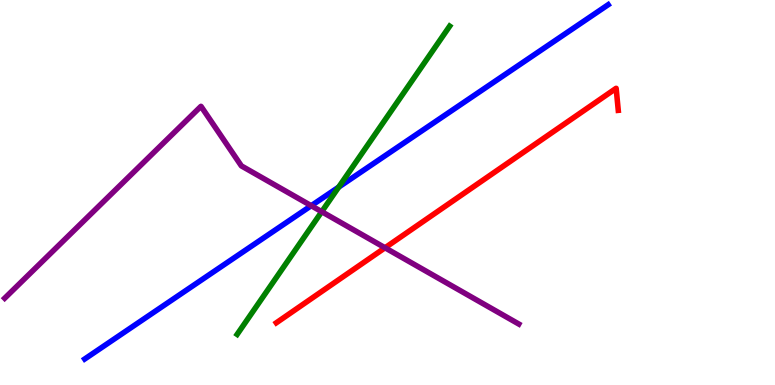[{'lines': ['blue', 'red'], 'intersections': []}, {'lines': ['green', 'red'], 'intersections': []}, {'lines': ['purple', 'red'], 'intersections': [{'x': 4.97, 'y': 3.56}]}, {'lines': ['blue', 'green'], 'intersections': [{'x': 4.37, 'y': 5.14}]}, {'lines': ['blue', 'purple'], 'intersections': [{'x': 4.02, 'y': 4.66}]}, {'lines': ['green', 'purple'], 'intersections': [{'x': 4.15, 'y': 4.5}]}]